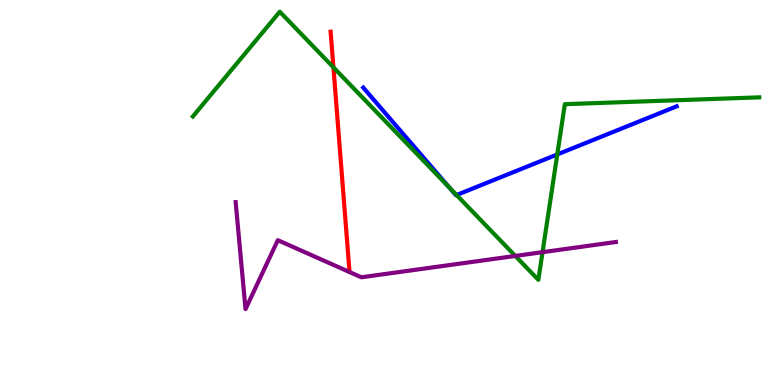[{'lines': ['blue', 'red'], 'intersections': []}, {'lines': ['green', 'red'], 'intersections': [{'x': 4.3, 'y': 8.25}]}, {'lines': ['purple', 'red'], 'intersections': []}, {'lines': ['blue', 'green'], 'intersections': [{'x': 5.8, 'y': 5.13}, {'x': 5.89, 'y': 4.93}, {'x': 7.19, 'y': 5.99}]}, {'lines': ['blue', 'purple'], 'intersections': []}, {'lines': ['green', 'purple'], 'intersections': [{'x': 6.65, 'y': 3.35}, {'x': 7.0, 'y': 3.45}]}]